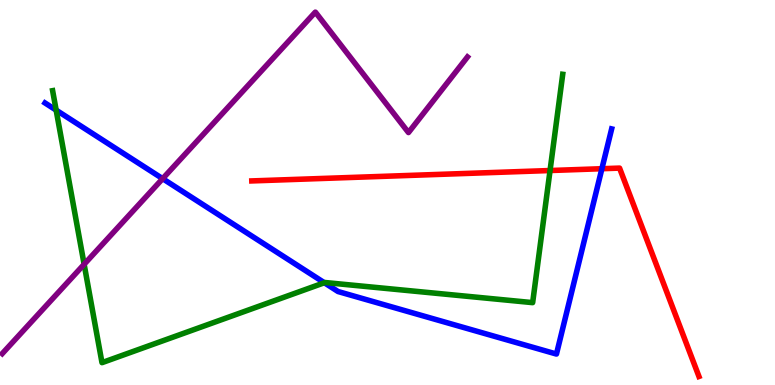[{'lines': ['blue', 'red'], 'intersections': [{'x': 7.77, 'y': 5.62}]}, {'lines': ['green', 'red'], 'intersections': [{'x': 7.1, 'y': 5.57}]}, {'lines': ['purple', 'red'], 'intersections': []}, {'lines': ['blue', 'green'], 'intersections': [{'x': 0.725, 'y': 7.14}, {'x': 4.19, 'y': 2.66}]}, {'lines': ['blue', 'purple'], 'intersections': [{'x': 2.1, 'y': 5.36}]}, {'lines': ['green', 'purple'], 'intersections': [{'x': 1.09, 'y': 3.14}]}]